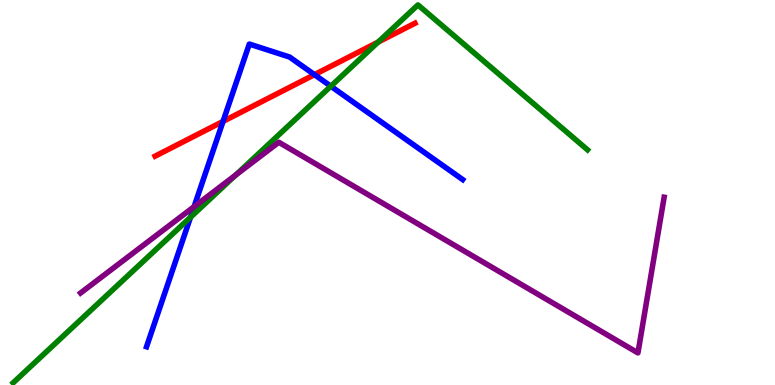[{'lines': ['blue', 'red'], 'intersections': [{'x': 2.88, 'y': 6.85}, {'x': 4.06, 'y': 8.06}]}, {'lines': ['green', 'red'], 'intersections': [{'x': 4.88, 'y': 8.91}]}, {'lines': ['purple', 'red'], 'intersections': []}, {'lines': ['blue', 'green'], 'intersections': [{'x': 2.46, 'y': 4.36}, {'x': 4.27, 'y': 7.76}]}, {'lines': ['blue', 'purple'], 'intersections': [{'x': 2.5, 'y': 4.63}]}, {'lines': ['green', 'purple'], 'intersections': [{'x': 3.04, 'y': 5.45}]}]